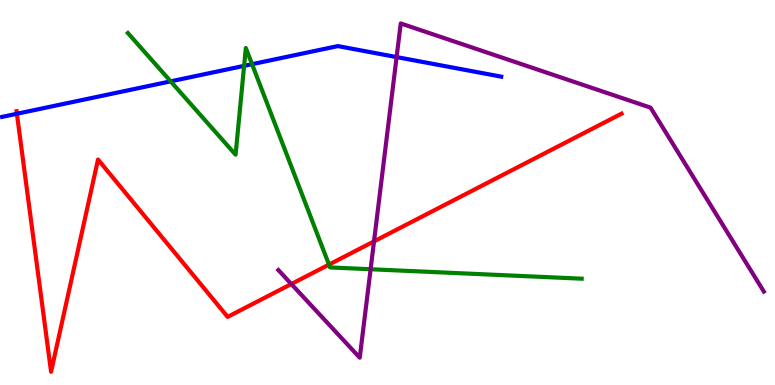[{'lines': ['blue', 'red'], 'intersections': [{'x': 0.218, 'y': 7.04}]}, {'lines': ['green', 'red'], 'intersections': [{'x': 4.24, 'y': 3.13}]}, {'lines': ['purple', 'red'], 'intersections': [{'x': 3.76, 'y': 2.62}, {'x': 4.83, 'y': 3.73}]}, {'lines': ['blue', 'green'], 'intersections': [{'x': 2.2, 'y': 7.89}, {'x': 3.15, 'y': 8.29}, {'x': 3.25, 'y': 8.33}]}, {'lines': ['blue', 'purple'], 'intersections': [{'x': 5.12, 'y': 8.52}]}, {'lines': ['green', 'purple'], 'intersections': [{'x': 4.78, 'y': 3.01}]}]